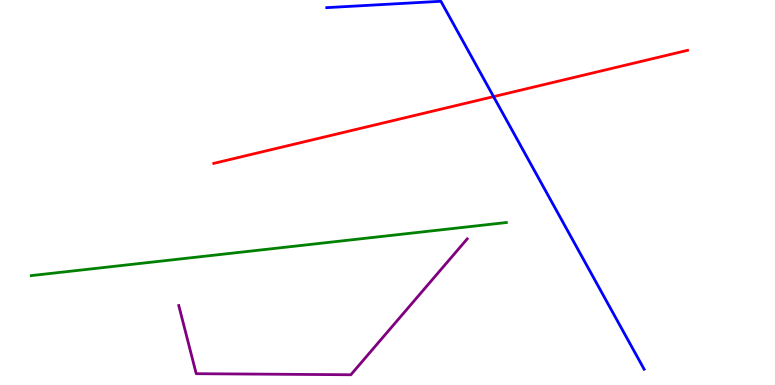[{'lines': ['blue', 'red'], 'intersections': [{'x': 6.37, 'y': 7.49}]}, {'lines': ['green', 'red'], 'intersections': []}, {'lines': ['purple', 'red'], 'intersections': []}, {'lines': ['blue', 'green'], 'intersections': []}, {'lines': ['blue', 'purple'], 'intersections': []}, {'lines': ['green', 'purple'], 'intersections': []}]